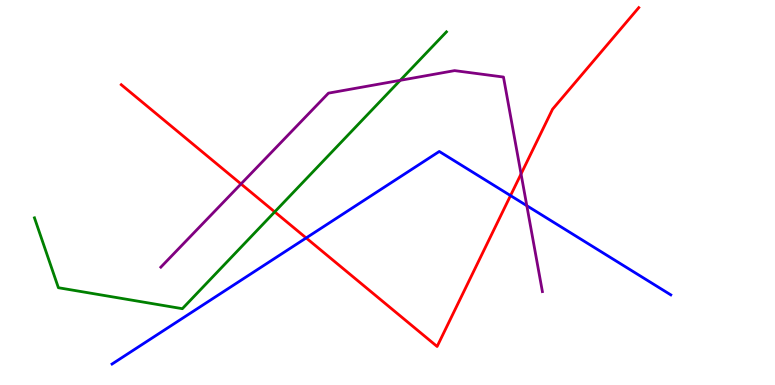[{'lines': ['blue', 'red'], 'intersections': [{'x': 3.95, 'y': 3.82}, {'x': 6.59, 'y': 4.92}]}, {'lines': ['green', 'red'], 'intersections': [{'x': 3.54, 'y': 4.5}]}, {'lines': ['purple', 'red'], 'intersections': [{'x': 3.11, 'y': 5.22}, {'x': 6.72, 'y': 5.48}]}, {'lines': ['blue', 'green'], 'intersections': []}, {'lines': ['blue', 'purple'], 'intersections': [{'x': 6.8, 'y': 4.66}]}, {'lines': ['green', 'purple'], 'intersections': [{'x': 5.16, 'y': 7.91}]}]